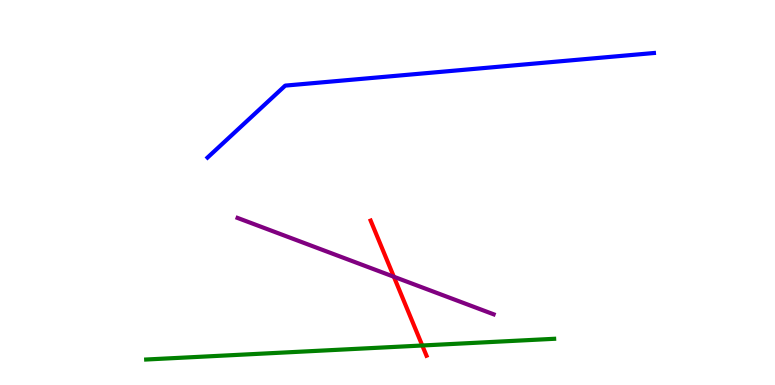[{'lines': ['blue', 'red'], 'intersections': []}, {'lines': ['green', 'red'], 'intersections': [{'x': 5.45, 'y': 1.03}]}, {'lines': ['purple', 'red'], 'intersections': [{'x': 5.08, 'y': 2.81}]}, {'lines': ['blue', 'green'], 'intersections': []}, {'lines': ['blue', 'purple'], 'intersections': []}, {'lines': ['green', 'purple'], 'intersections': []}]